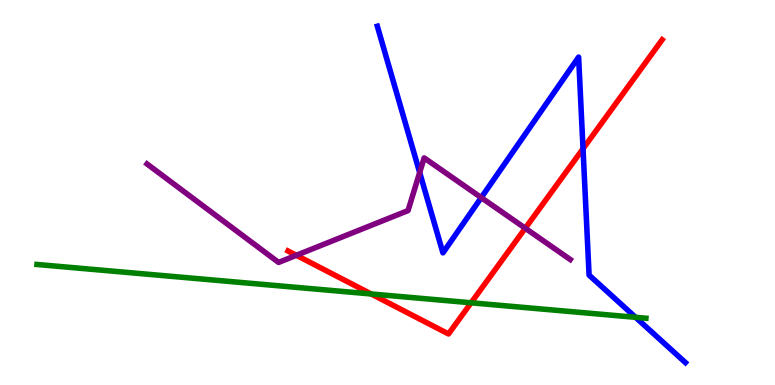[{'lines': ['blue', 'red'], 'intersections': [{'x': 7.52, 'y': 6.14}]}, {'lines': ['green', 'red'], 'intersections': [{'x': 4.79, 'y': 2.36}, {'x': 6.08, 'y': 2.14}]}, {'lines': ['purple', 'red'], 'intersections': [{'x': 3.82, 'y': 3.37}, {'x': 6.78, 'y': 4.07}]}, {'lines': ['blue', 'green'], 'intersections': [{'x': 8.2, 'y': 1.76}]}, {'lines': ['blue', 'purple'], 'intersections': [{'x': 5.42, 'y': 5.52}, {'x': 6.21, 'y': 4.87}]}, {'lines': ['green', 'purple'], 'intersections': []}]